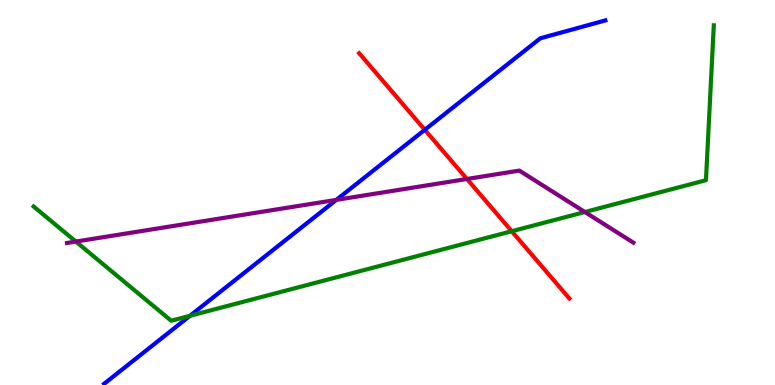[{'lines': ['blue', 'red'], 'intersections': [{'x': 5.48, 'y': 6.63}]}, {'lines': ['green', 'red'], 'intersections': [{'x': 6.6, 'y': 3.99}]}, {'lines': ['purple', 'red'], 'intersections': [{'x': 6.03, 'y': 5.35}]}, {'lines': ['blue', 'green'], 'intersections': [{'x': 2.45, 'y': 1.8}]}, {'lines': ['blue', 'purple'], 'intersections': [{'x': 4.34, 'y': 4.81}]}, {'lines': ['green', 'purple'], 'intersections': [{'x': 0.979, 'y': 3.73}, {'x': 7.55, 'y': 4.49}]}]